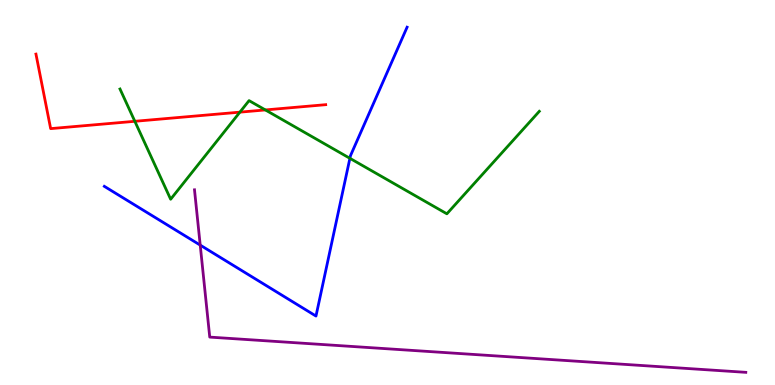[{'lines': ['blue', 'red'], 'intersections': []}, {'lines': ['green', 'red'], 'intersections': [{'x': 1.74, 'y': 6.85}, {'x': 3.1, 'y': 7.09}, {'x': 3.42, 'y': 7.14}]}, {'lines': ['purple', 'red'], 'intersections': []}, {'lines': ['blue', 'green'], 'intersections': [{'x': 4.51, 'y': 5.89}]}, {'lines': ['blue', 'purple'], 'intersections': [{'x': 2.58, 'y': 3.63}]}, {'lines': ['green', 'purple'], 'intersections': []}]